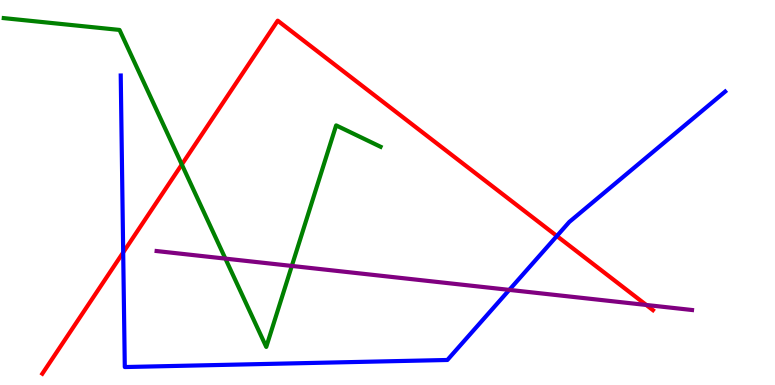[{'lines': ['blue', 'red'], 'intersections': [{'x': 1.59, 'y': 3.44}, {'x': 7.19, 'y': 3.87}]}, {'lines': ['green', 'red'], 'intersections': [{'x': 2.35, 'y': 5.73}]}, {'lines': ['purple', 'red'], 'intersections': [{'x': 8.34, 'y': 2.08}]}, {'lines': ['blue', 'green'], 'intersections': []}, {'lines': ['blue', 'purple'], 'intersections': [{'x': 6.57, 'y': 2.47}]}, {'lines': ['green', 'purple'], 'intersections': [{'x': 2.91, 'y': 3.28}, {'x': 3.77, 'y': 3.09}]}]